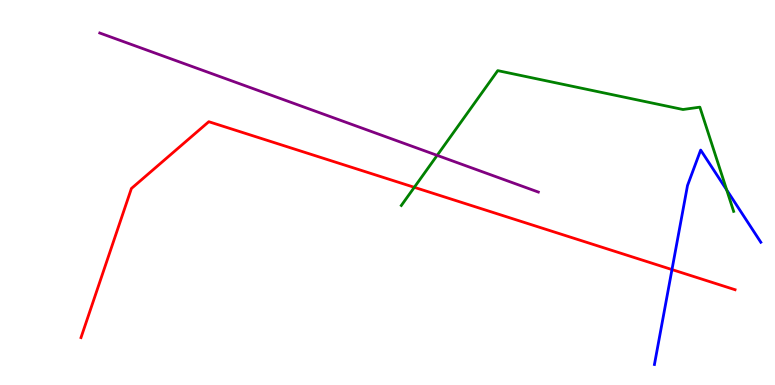[{'lines': ['blue', 'red'], 'intersections': [{'x': 8.67, 'y': 3.0}]}, {'lines': ['green', 'red'], 'intersections': [{'x': 5.35, 'y': 5.13}]}, {'lines': ['purple', 'red'], 'intersections': []}, {'lines': ['blue', 'green'], 'intersections': [{'x': 9.38, 'y': 5.07}]}, {'lines': ['blue', 'purple'], 'intersections': []}, {'lines': ['green', 'purple'], 'intersections': [{'x': 5.64, 'y': 5.96}]}]